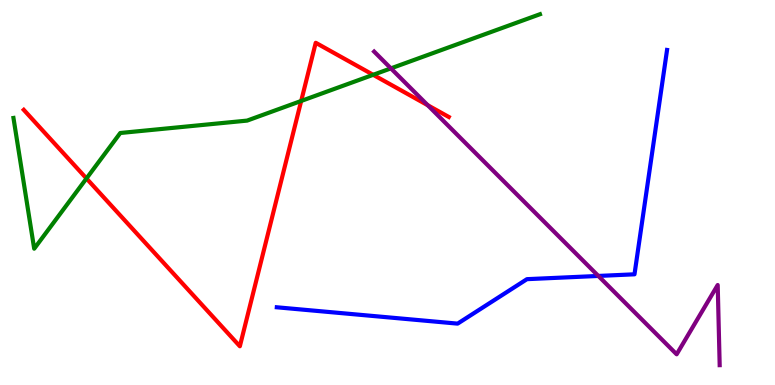[{'lines': ['blue', 'red'], 'intersections': []}, {'lines': ['green', 'red'], 'intersections': [{'x': 1.12, 'y': 5.36}, {'x': 3.89, 'y': 7.38}, {'x': 4.82, 'y': 8.06}]}, {'lines': ['purple', 'red'], 'intersections': [{'x': 5.52, 'y': 7.27}]}, {'lines': ['blue', 'green'], 'intersections': []}, {'lines': ['blue', 'purple'], 'intersections': [{'x': 7.72, 'y': 2.83}]}, {'lines': ['green', 'purple'], 'intersections': [{'x': 5.04, 'y': 8.22}]}]